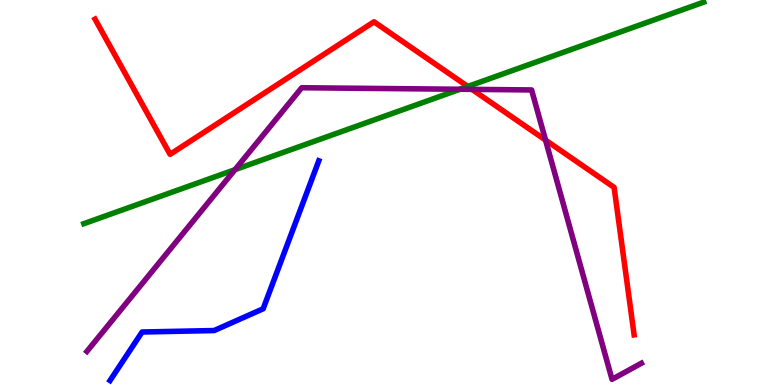[{'lines': ['blue', 'red'], 'intersections': []}, {'lines': ['green', 'red'], 'intersections': [{'x': 6.04, 'y': 7.75}]}, {'lines': ['purple', 'red'], 'intersections': [{'x': 6.09, 'y': 7.68}, {'x': 7.04, 'y': 6.36}]}, {'lines': ['blue', 'green'], 'intersections': []}, {'lines': ['blue', 'purple'], 'intersections': []}, {'lines': ['green', 'purple'], 'intersections': [{'x': 3.03, 'y': 5.59}, {'x': 5.94, 'y': 7.68}]}]